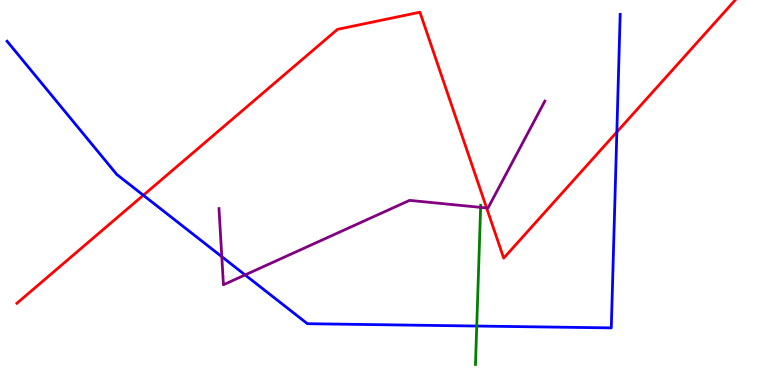[{'lines': ['blue', 'red'], 'intersections': [{'x': 1.85, 'y': 4.93}, {'x': 7.96, 'y': 6.57}]}, {'lines': ['green', 'red'], 'intersections': []}, {'lines': ['purple', 'red'], 'intersections': [{'x': 6.28, 'y': 4.6}]}, {'lines': ['blue', 'green'], 'intersections': [{'x': 6.15, 'y': 1.53}]}, {'lines': ['blue', 'purple'], 'intersections': [{'x': 2.86, 'y': 3.33}, {'x': 3.16, 'y': 2.86}]}, {'lines': ['green', 'purple'], 'intersections': [{'x': 6.2, 'y': 4.61}]}]